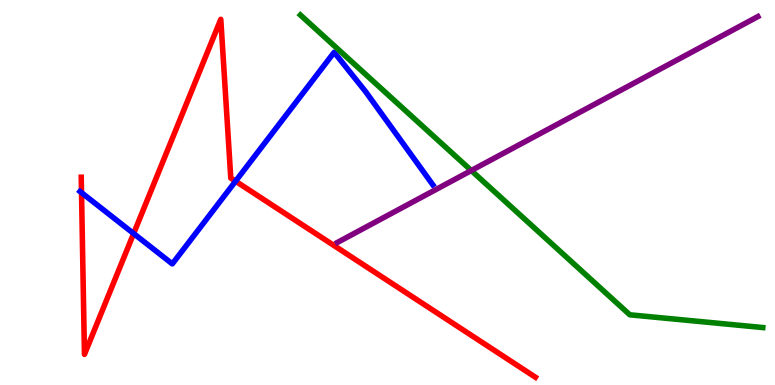[{'lines': ['blue', 'red'], 'intersections': [{'x': 1.05, 'y': 5.0}, {'x': 1.72, 'y': 3.93}, {'x': 3.04, 'y': 5.29}]}, {'lines': ['green', 'red'], 'intersections': []}, {'lines': ['purple', 'red'], 'intersections': []}, {'lines': ['blue', 'green'], 'intersections': []}, {'lines': ['blue', 'purple'], 'intersections': []}, {'lines': ['green', 'purple'], 'intersections': [{'x': 6.08, 'y': 5.57}]}]